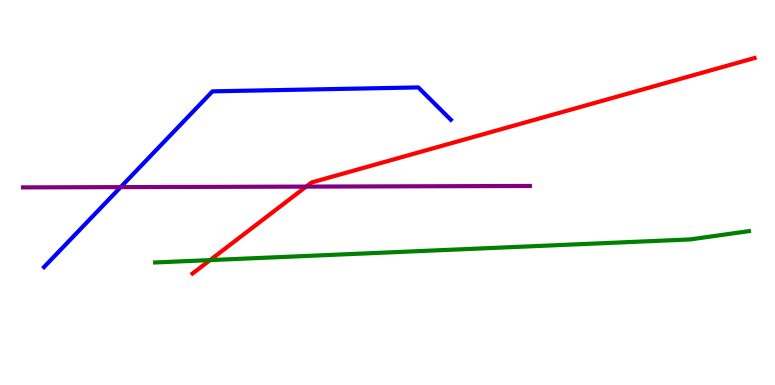[{'lines': ['blue', 'red'], 'intersections': []}, {'lines': ['green', 'red'], 'intersections': [{'x': 2.71, 'y': 3.24}]}, {'lines': ['purple', 'red'], 'intersections': [{'x': 3.95, 'y': 5.15}]}, {'lines': ['blue', 'green'], 'intersections': []}, {'lines': ['blue', 'purple'], 'intersections': [{'x': 1.56, 'y': 5.14}]}, {'lines': ['green', 'purple'], 'intersections': []}]